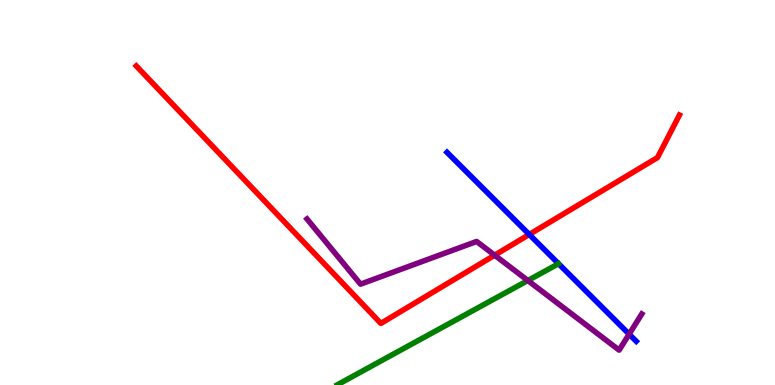[{'lines': ['blue', 'red'], 'intersections': [{'x': 6.83, 'y': 3.91}]}, {'lines': ['green', 'red'], 'intersections': []}, {'lines': ['purple', 'red'], 'intersections': [{'x': 6.38, 'y': 3.37}]}, {'lines': ['blue', 'green'], 'intersections': []}, {'lines': ['blue', 'purple'], 'intersections': [{'x': 8.12, 'y': 1.32}]}, {'lines': ['green', 'purple'], 'intersections': [{'x': 6.81, 'y': 2.71}]}]